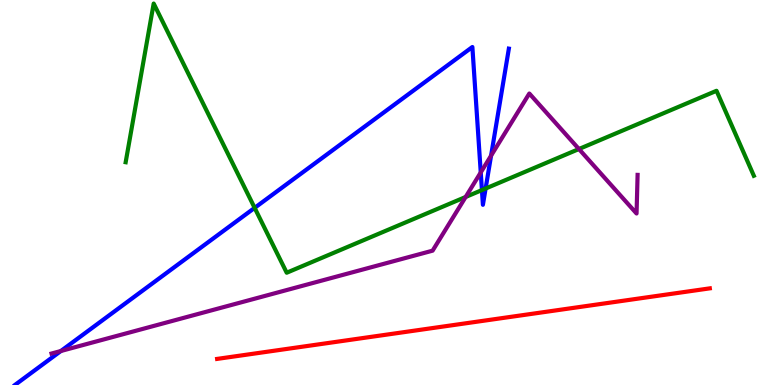[{'lines': ['blue', 'red'], 'intersections': []}, {'lines': ['green', 'red'], 'intersections': []}, {'lines': ['purple', 'red'], 'intersections': []}, {'lines': ['blue', 'green'], 'intersections': [{'x': 3.29, 'y': 4.6}, {'x': 6.22, 'y': 5.06}, {'x': 6.27, 'y': 5.1}]}, {'lines': ['blue', 'purple'], 'intersections': [{'x': 0.785, 'y': 0.883}, {'x': 6.2, 'y': 5.52}, {'x': 6.34, 'y': 5.96}]}, {'lines': ['green', 'purple'], 'intersections': [{'x': 6.01, 'y': 4.88}, {'x': 7.47, 'y': 6.13}]}]